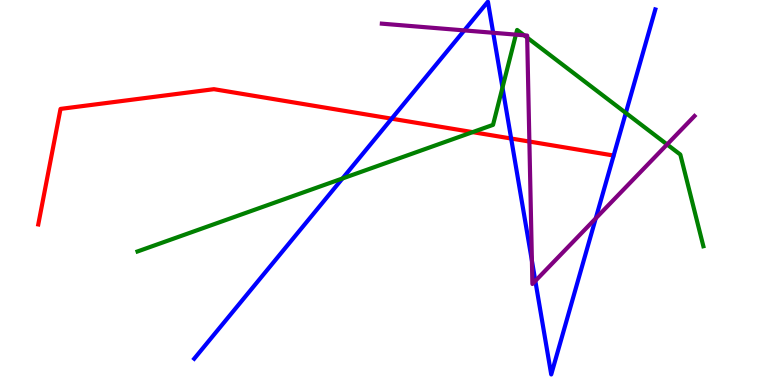[{'lines': ['blue', 'red'], 'intersections': [{'x': 5.05, 'y': 6.92}, {'x': 6.6, 'y': 6.4}]}, {'lines': ['green', 'red'], 'intersections': [{'x': 6.1, 'y': 6.57}]}, {'lines': ['purple', 'red'], 'intersections': [{'x': 6.83, 'y': 6.32}]}, {'lines': ['blue', 'green'], 'intersections': [{'x': 4.42, 'y': 5.36}, {'x': 6.48, 'y': 7.73}, {'x': 8.07, 'y': 7.07}]}, {'lines': ['blue', 'purple'], 'intersections': [{'x': 5.99, 'y': 9.21}, {'x': 6.36, 'y': 9.15}, {'x': 6.86, 'y': 3.23}, {'x': 6.91, 'y': 2.7}, {'x': 7.69, 'y': 4.33}]}, {'lines': ['green', 'purple'], 'intersections': [{'x': 6.66, 'y': 9.1}, {'x': 6.76, 'y': 9.08}, {'x': 6.8, 'y': 9.02}, {'x': 8.61, 'y': 6.25}]}]